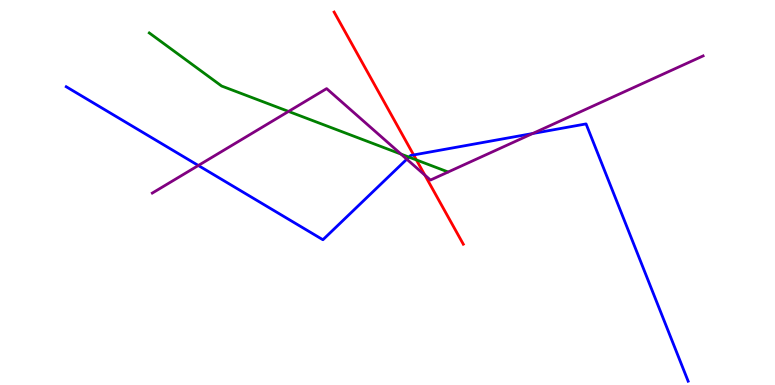[{'lines': ['blue', 'red'], 'intersections': [{'x': 5.34, 'y': 5.98}]}, {'lines': ['green', 'red'], 'intersections': [{'x': 5.37, 'y': 5.85}]}, {'lines': ['purple', 'red'], 'intersections': [{'x': 5.48, 'y': 5.45}]}, {'lines': ['blue', 'green'], 'intersections': [{'x': 5.28, 'y': 5.92}]}, {'lines': ['blue', 'purple'], 'intersections': [{'x': 2.56, 'y': 5.7}, {'x': 5.25, 'y': 5.86}, {'x': 6.87, 'y': 6.53}]}, {'lines': ['green', 'purple'], 'intersections': [{'x': 3.72, 'y': 7.11}, {'x': 5.17, 'y': 6.0}]}]